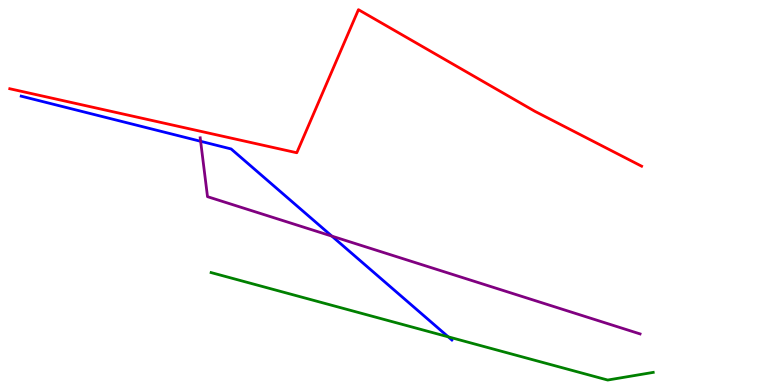[{'lines': ['blue', 'red'], 'intersections': []}, {'lines': ['green', 'red'], 'intersections': []}, {'lines': ['purple', 'red'], 'intersections': []}, {'lines': ['blue', 'green'], 'intersections': [{'x': 5.78, 'y': 1.25}]}, {'lines': ['blue', 'purple'], 'intersections': [{'x': 2.59, 'y': 6.33}, {'x': 4.28, 'y': 3.87}]}, {'lines': ['green', 'purple'], 'intersections': []}]